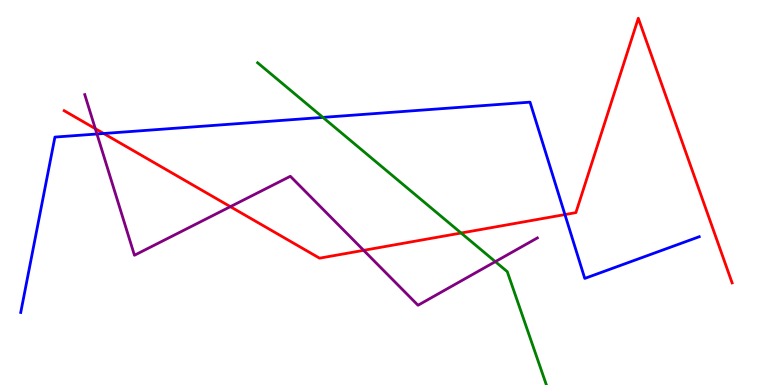[{'lines': ['blue', 'red'], 'intersections': [{'x': 1.34, 'y': 6.53}, {'x': 7.29, 'y': 4.43}]}, {'lines': ['green', 'red'], 'intersections': [{'x': 5.95, 'y': 3.95}]}, {'lines': ['purple', 'red'], 'intersections': [{'x': 1.23, 'y': 6.66}, {'x': 2.97, 'y': 4.63}, {'x': 4.69, 'y': 3.5}]}, {'lines': ['blue', 'green'], 'intersections': [{'x': 4.17, 'y': 6.95}]}, {'lines': ['blue', 'purple'], 'intersections': [{'x': 1.25, 'y': 6.52}]}, {'lines': ['green', 'purple'], 'intersections': [{'x': 6.39, 'y': 3.2}]}]